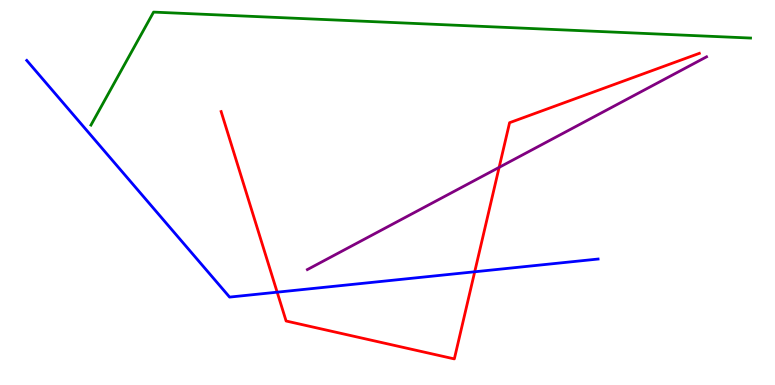[{'lines': ['blue', 'red'], 'intersections': [{'x': 3.58, 'y': 2.41}, {'x': 6.13, 'y': 2.94}]}, {'lines': ['green', 'red'], 'intersections': []}, {'lines': ['purple', 'red'], 'intersections': [{'x': 6.44, 'y': 5.65}]}, {'lines': ['blue', 'green'], 'intersections': []}, {'lines': ['blue', 'purple'], 'intersections': []}, {'lines': ['green', 'purple'], 'intersections': []}]